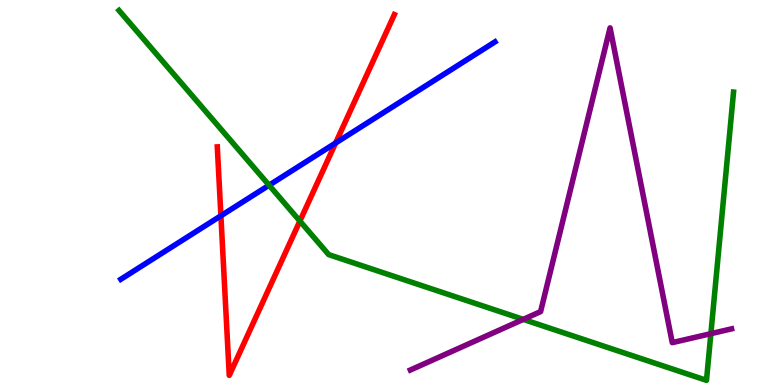[{'lines': ['blue', 'red'], 'intersections': [{'x': 2.85, 'y': 4.4}, {'x': 4.33, 'y': 6.29}]}, {'lines': ['green', 'red'], 'intersections': [{'x': 3.87, 'y': 4.26}]}, {'lines': ['purple', 'red'], 'intersections': []}, {'lines': ['blue', 'green'], 'intersections': [{'x': 3.47, 'y': 5.19}]}, {'lines': ['blue', 'purple'], 'intersections': []}, {'lines': ['green', 'purple'], 'intersections': [{'x': 6.75, 'y': 1.7}, {'x': 9.17, 'y': 1.33}]}]